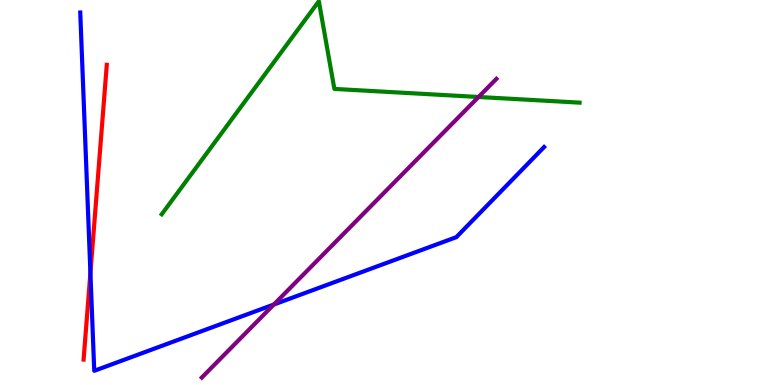[{'lines': ['blue', 'red'], 'intersections': [{'x': 1.17, 'y': 2.91}]}, {'lines': ['green', 'red'], 'intersections': []}, {'lines': ['purple', 'red'], 'intersections': []}, {'lines': ['blue', 'green'], 'intersections': []}, {'lines': ['blue', 'purple'], 'intersections': [{'x': 3.53, 'y': 2.09}]}, {'lines': ['green', 'purple'], 'intersections': [{'x': 6.17, 'y': 7.48}]}]